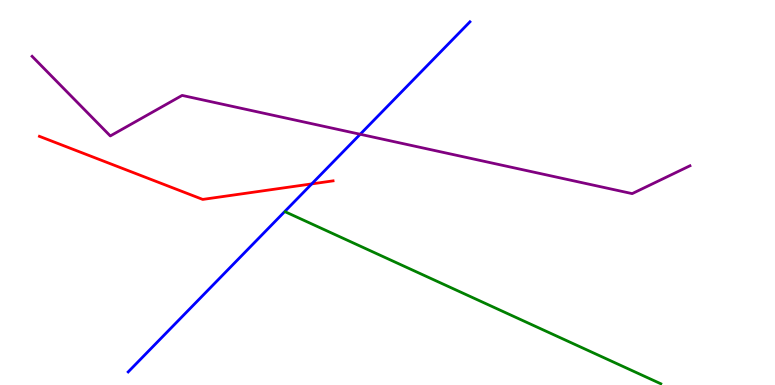[{'lines': ['blue', 'red'], 'intersections': [{'x': 4.02, 'y': 5.22}]}, {'lines': ['green', 'red'], 'intersections': []}, {'lines': ['purple', 'red'], 'intersections': []}, {'lines': ['blue', 'green'], 'intersections': []}, {'lines': ['blue', 'purple'], 'intersections': [{'x': 4.65, 'y': 6.51}]}, {'lines': ['green', 'purple'], 'intersections': []}]